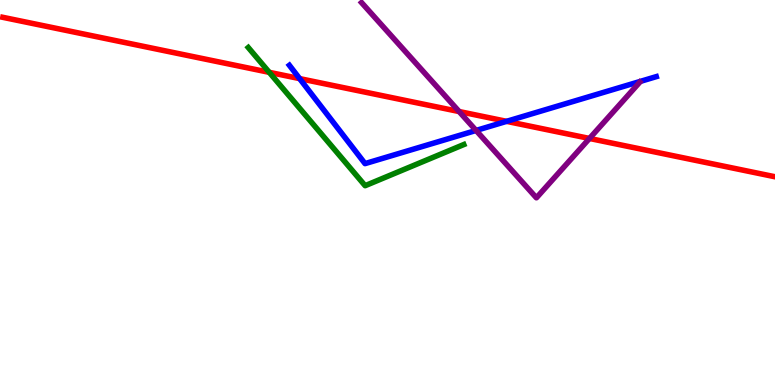[{'lines': ['blue', 'red'], 'intersections': [{'x': 3.87, 'y': 7.96}, {'x': 6.54, 'y': 6.85}]}, {'lines': ['green', 'red'], 'intersections': [{'x': 3.47, 'y': 8.12}]}, {'lines': ['purple', 'red'], 'intersections': [{'x': 5.92, 'y': 7.1}, {'x': 7.61, 'y': 6.4}]}, {'lines': ['blue', 'green'], 'intersections': []}, {'lines': ['blue', 'purple'], 'intersections': [{'x': 6.14, 'y': 6.61}]}, {'lines': ['green', 'purple'], 'intersections': []}]